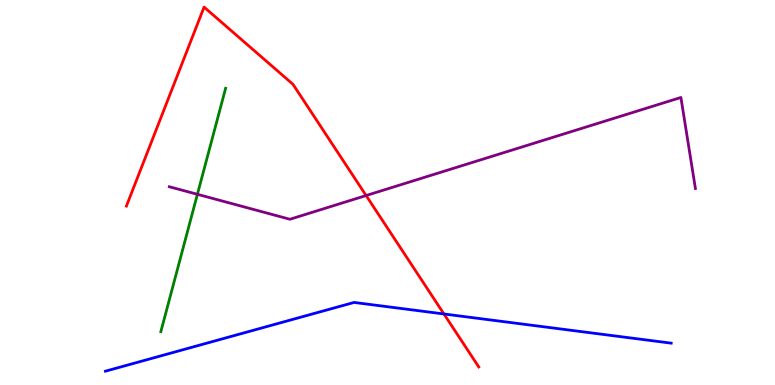[{'lines': ['blue', 'red'], 'intersections': [{'x': 5.73, 'y': 1.84}]}, {'lines': ['green', 'red'], 'intersections': []}, {'lines': ['purple', 'red'], 'intersections': [{'x': 4.72, 'y': 4.92}]}, {'lines': ['blue', 'green'], 'intersections': []}, {'lines': ['blue', 'purple'], 'intersections': []}, {'lines': ['green', 'purple'], 'intersections': [{'x': 2.55, 'y': 4.95}]}]